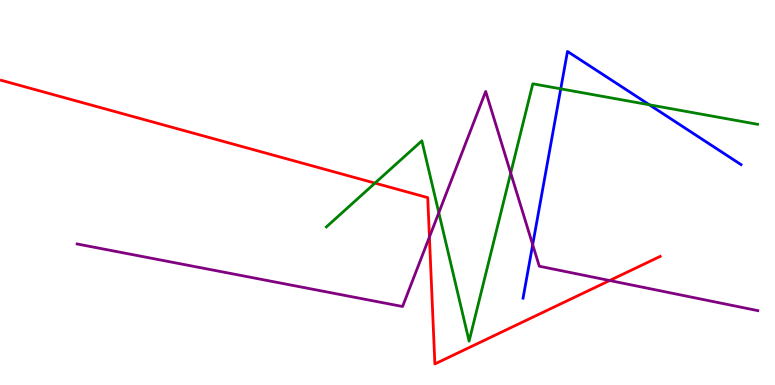[{'lines': ['blue', 'red'], 'intersections': []}, {'lines': ['green', 'red'], 'intersections': [{'x': 4.84, 'y': 5.24}]}, {'lines': ['purple', 'red'], 'intersections': [{'x': 5.54, 'y': 3.84}, {'x': 7.87, 'y': 2.71}]}, {'lines': ['blue', 'green'], 'intersections': [{'x': 7.24, 'y': 7.69}, {'x': 8.38, 'y': 7.28}]}, {'lines': ['blue', 'purple'], 'intersections': [{'x': 6.87, 'y': 3.64}]}, {'lines': ['green', 'purple'], 'intersections': [{'x': 5.66, 'y': 4.47}, {'x': 6.59, 'y': 5.51}]}]